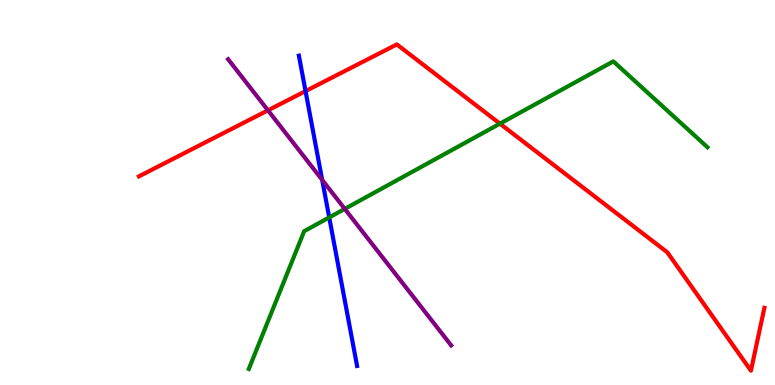[{'lines': ['blue', 'red'], 'intersections': [{'x': 3.94, 'y': 7.63}]}, {'lines': ['green', 'red'], 'intersections': [{'x': 6.45, 'y': 6.79}]}, {'lines': ['purple', 'red'], 'intersections': [{'x': 3.46, 'y': 7.13}]}, {'lines': ['blue', 'green'], 'intersections': [{'x': 4.25, 'y': 4.35}]}, {'lines': ['blue', 'purple'], 'intersections': [{'x': 4.16, 'y': 5.33}]}, {'lines': ['green', 'purple'], 'intersections': [{'x': 4.45, 'y': 4.57}]}]